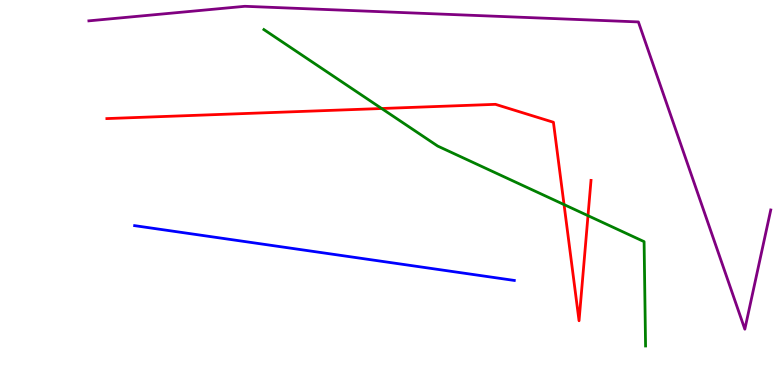[{'lines': ['blue', 'red'], 'intersections': []}, {'lines': ['green', 'red'], 'intersections': [{'x': 4.92, 'y': 7.18}, {'x': 7.28, 'y': 4.69}, {'x': 7.59, 'y': 4.4}]}, {'lines': ['purple', 'red'], 'intersections': []}, {'lines': ['blue', 'green'], 'intersections': []}, {'lines': ['blue', 'purple'], 'intersections': []}, {'lines': ['green', 'purple'], 'intersections': []}]